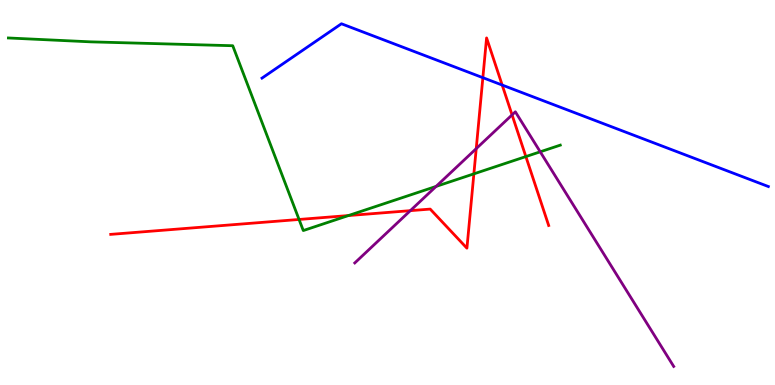[{'lines': ['blue', 'red'], 'intersections': [{'x': 6.23, 'y': 7.98}, {'x': 6.48, 'y': 7.79}]}, {'lines': ['green', 'red'], 'intersections': [{'x': 3.86, 'y': 4.3}, {'x': 4.5, 'y': 4.4}, {'x': 6.11, 'y': 5.48}, {'x': 6.79, 'y': 5.93}]}, {'lines': ['purple', 'red'], 'intersections': [{'x': 5.29, 'y': 4.53}, {'x': 6.14, 'y': 6.14}, {'x': 6.61, 'y': 7.02}]}, {'lines': ['blue', 'green'], 'intersections': []}, {'lines': ['blue', 'purple'], 'intersections': []}, {'lines': ['green', 'purple'], 'intersections': [{'x': 5.63, 'y': 5.16}, {'x': 6.97, 'y': 6.06}]}]